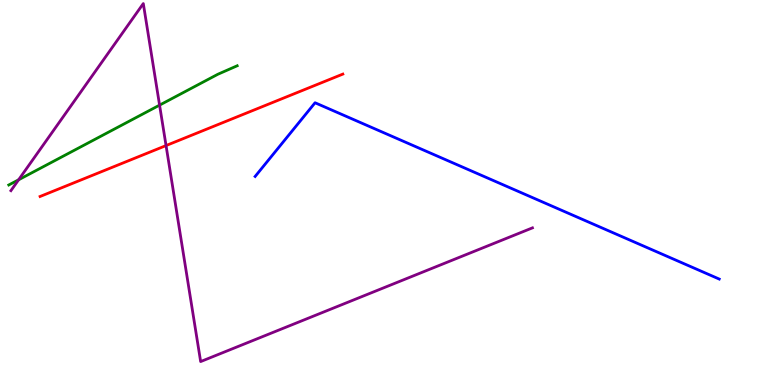[{'lines': ['blue', 'red'], 'intersections': []}, {'lines': ['green', 'red'], 'intersections': []}, {'lines': ['purple', 'red'], 'intersections': [{'x': 2.14, 'y': 6.22}]}, {'lines': ['blue', 'green'], 'intersections': []}, {'lines': ['blue', 'purple'], 'intersections': []}, {'lines': ['green', 'purple'], 'intersections': [{'x': 0.24, 'y': 5.33}, {'x': 2.06, 'y': 7.27}]}]